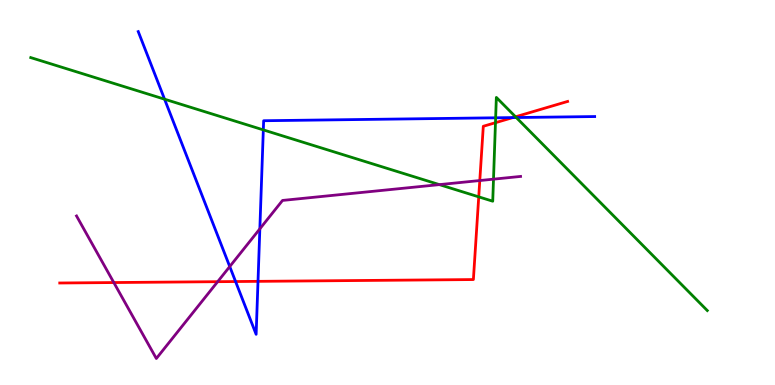[{'lines': ['blue', 'red'], 'intersections': [{'x': 3.04, 'y': 2.69}, {'x': 3.33, 'y': 2.69}, {'x': 6.62, 'y': 6.95}]}, {'lines': ['green', 'red'], 'intersections': [{'x': 6.18, 'y': 4.89}, {'x': 6.39, 'y': 6.81}, {'x': 6.65, 'y': 6.97}]}, {'lines': ['purple', 'red'], 'intersections': [{'x': 1.47, 'y': 2.66}, {'x': 2.81, 'y': 2.68}, {'x': 6.19, 'y': 5.31}]}, {'lines': ['blue', 'green'], 'intersections': [{'x': 2.12, 'y': 7.42}, {'x': 3.4, 'y': 6.63}, {'x': 6.4, 'y': 6.94}, {'x': 6.66, 'y': 6.95}]}, {'lines': ['blue', 'purple'], 'intersections': [{'x': 2.96, 'y': 3.08}, {'x': 3.35, 'y': 4.06}]}, {'lines': ['green', 'purple'], 'intersections': [{'x': 5.67, 'y': 5.2}, {'x': 6.37, 'y': 5.35}]}]